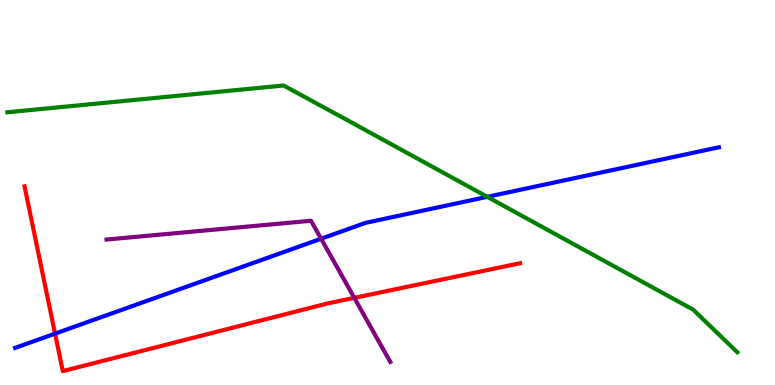[{'lines': ['blue', 'red'], 'intersections': [{'x': 0.71, 'y': 1.33}]}, {'lines': ['green', 'red'], 'intersections': []}, {'lines': ['purple', 'red'], 'intersections': [{'x': 4.57, 'y': 2.26}]}, {'lines': ['blue', 'green'], 'intersections': [{'x': 6.29, 'y': 4.89}]}, {'lines': ['blue', 'purple'], 'intersections': [{'x': 4.14, 'y': 3.8}]}, {'lines': ['green', 'purple'], 'intersections': []}]